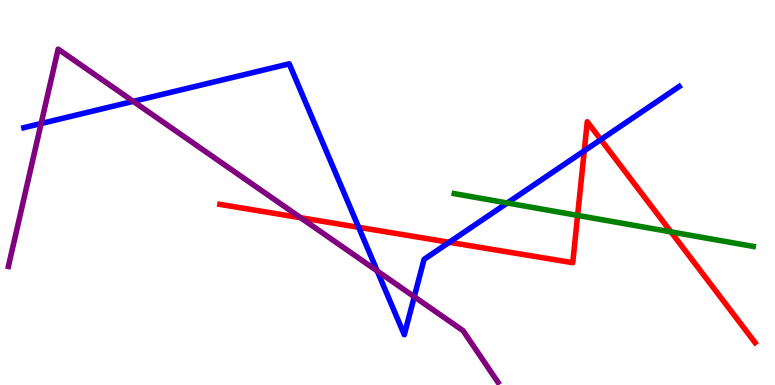[{'lines': ['blue', 'red'], 'intersections': [{'x': 4.63, 'y': 4.1}, {'x': 5.8, 'y': 3.71}, {'x': 7.54, 'y': 6.08}, {'x': 7.75, 'y': 6.37}]}, {'lines': ['green', 'red'], 'intersections': [{'x': 7.45, 'y': 4.41}, {'x': 8.66, 'y': 3.98}]}, {'lines': ['purple', 'red'], 'intersections': [{'x': 3.88, 'y': 4.34}]}, {'lines': ['blue', 'green'], 'intersections': [{'x': 6.55, 'y': 4.73}]}, {'lines': ['blue', 'purple'], 'intersections': [{'x': 0.531, 'y': 6.79}, {'x': 1.72, 'y': 7.37}, {'x': 4.87, 'y': 2.96}, {'x': 5.35, 'y': 2.29}]}, {'lines': ['green', 'purple'], 'intersections': []}]